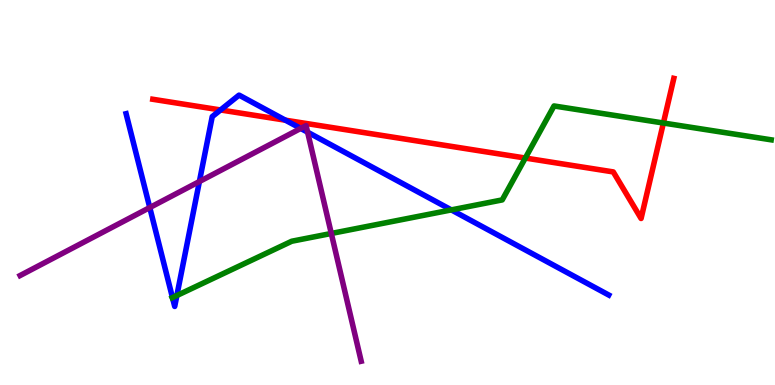[{'lines': ['blue', 'red'], 'intersections': [{'x': 2.85, 'y': 7.14}, {'x': 3.68, 'y': 6.88}]}, {'lines': ['green', 'red'], 'intersections': [{'x': 6.78, 'y': 5.89}, {'x': 8.56, 'y': 6.8}]}, {'lines': ['purple', 'red'], 'intersections': []}, {'lines': ['blue', 'green'], 'intersections': [{'x': 2.23, 'y': 2.27}, {'x': 2.28, 'y': 2.32}, {'x': 5.82, 'y': 4.55}]}, {'lines': ['blue', 'purple'], 'intersections': [{'x': 1.93, 'y': 4.61}, {'x': 2.57, 'y': 5.28}, {'x': 3.88, 'y': 6.66}, {'x': 3.97, 'y': 6.57}]}, {'lines': ['green', 'purple'], 'intersections': [{'x': 4.27, 'y': 3.94}]}]